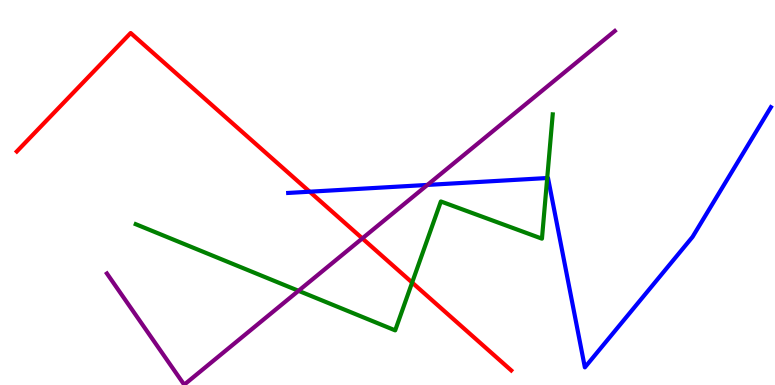[{'lines': ['blue', 'red'], 'intersections': [{'x': 4.0, 'y': 5.02}]}, {'lines': ['green', 'red'], 'intersections': [{'x': 5.32, 'y': 2.66}]}, {'lines': ['purple', 'red'], 'intersections': [{'x': 4.68, 'y': 3.81}]}, {'lines': ['blue', 'green'], 'intersections': [{'x': 7.06, 'y': 5.38}]}, {'lines': ['blue', 'purple'], 'intersections': [{'x': 5.52, 'y': 5.2}]}, {'lines': ['green', 'purple'], 'intersections': [{'x': 3.85, 'y': 2.45}]}]